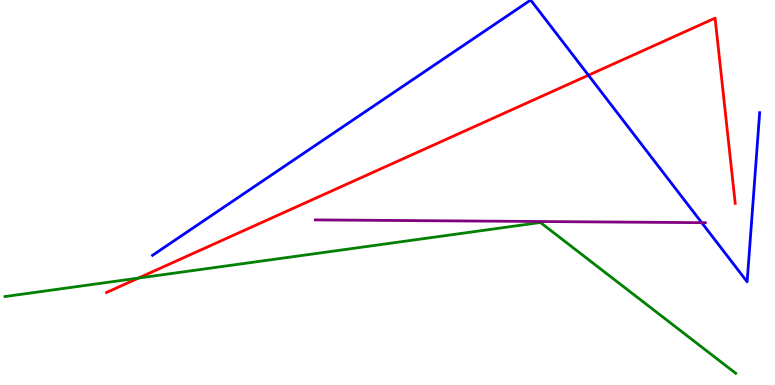[{'lines': ['blue', 'red'], 'intersections': [{'x': 7.59, 'y': 8.05}]}, {'lines': ['green', 'red'], 'intersections': [{'x': 1.79, 'y': 2.78}]}, {'lines': ['purple', 'red'], 'intersections': []}, {'lines': ['blue', 'green'], 'intersections': []}, {'lines': ['blue', 'purple'], 'intersections': [{'x': 9.05, 'y': 4.22}]}, {'lines': ['green', 'purple'], 'intersections': []}]